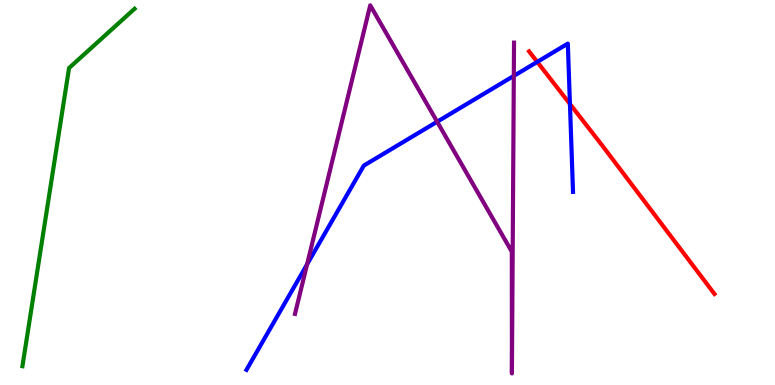[{'lines': ['blue', 'red'], 'intersections': [{'x': 6.93, 'y': 8.39}, {'x': 7.35, 'y': 7.3}]}, {'lines': ['green', 'red'], 'intersections': []}, {'lines': ['purple', 'red'], 'intersections': []}, {'lines': ['blue', 'green'], 'intersections': []}, {'lines': ['blue', 'purple'], 'intersections': [{'x': 3.96, 'y': 3.13}, {'x': 5.64, 'y': 6.84}, {'x': 6.63, 'y': 8.03}]}, {'lines': ['green', 'purple'], 'intersections': []}]